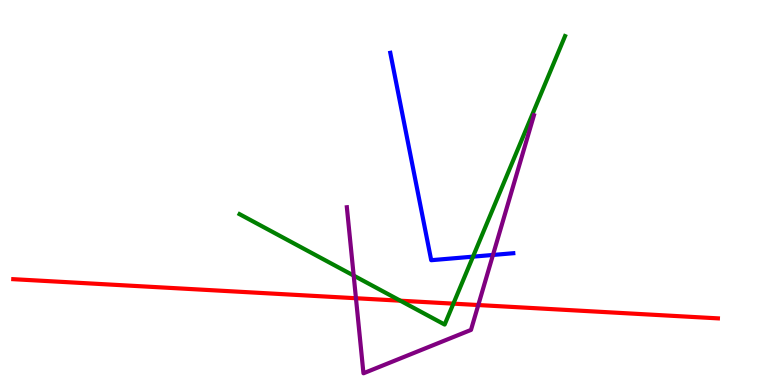[{'lines': ['blue', 'red'], 'intersections': []}, {'lines': ['green', 'red'], 'intersections': [{'x': 5.17, 'y': 2.19}, {'x': 5.85, 'y': 2.11}]}, {'lines': ['purple', 'red'], 'intersections': [{'x': 4.59, 'y': 2.25}, {'x': 6.17, 'y': 2.08}]}, {'lines': ['blue', 'green'], 'intersections': [{'x': 6.1, 'y': 3.33}]}, {'lines': ['blue', 'purple'], 'intersections': [{'x': 6.36, 'y': 3.38}]}, {'lines': ['green', 'purple'], 'intersections': [{'x': 4.56, 'y': 2.84}]}]